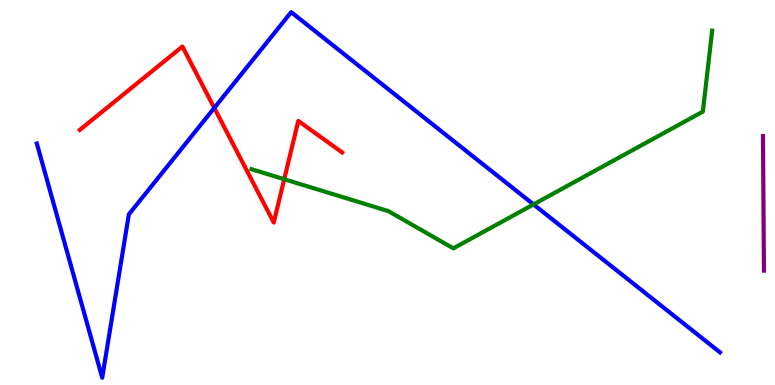[{'lines': ['blue', 'red'], 'intersections': [{'x': 2.77, 'y': 7.2}]}, {'lines': ['green', 'red'], 'intersections': [{'x': 3.67, 'y': 5.34}]}, {'lines': ['purple', 'red'], 'intersections': []}, {'lines': ['blue', 'green'], 'intersections': [{'x': 6.88, 'y': 4.69}]}, {'lines': ['blue', 'purple'], 'intersections': []}, {'lines': ['green', 'purple'], 'intersections': []}]